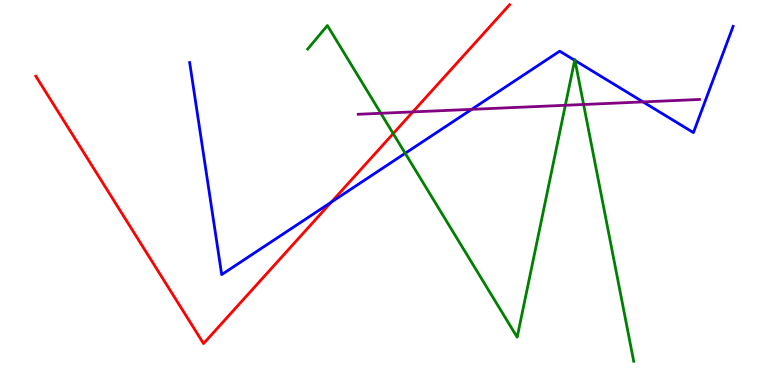[{'lines': ['blue', 'red'], 'intersections': [{'x': 4.27, 'y': 4.75}]}, {'lines': ['green', 'red'], 'intersections': [{'x': 5.07, 'y': 6.53}]}, {'lines': ['purple', 'red'], 'intersections': [{'x': 5.33, 'y': 7.09}]}, {'lines': ['blue', 'green'], 'intersections': [{'x': 5.23, 'y': 6.02}, {'x': 7.42, 'y': 8.43}, {'x': 7.42, 'y': 8.43}]}, {'lines': ['blue', 'purple'], 'intersections': [{'x': 6.09, 'y': 7.16}, {'x': 8.3, 'y': 7.35}]}, {'lines': ['green', 'purple'], 'intersections': [{'x': 4.91, 'y': 7.06}, {'x': 7.29, 'y': 7.27}, {'x': 7.53, 'y': 7.29}]}]